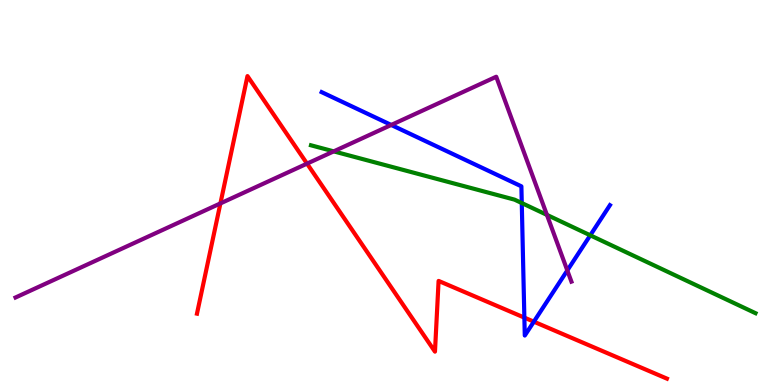[{'lines': ['blue', 'red'], 'intersections': [{'x': 6.77, 'y': 1.75}, {'x': 6.89, 'y': 1.64}]}, {'lines': ['green', 'red'], 'intersections': []}, {'lines': ['purple', 'red'], 'intersections': [{'x': 2.84, 'y': 4.72}, {'x': 3.96, 'y': 5.75}]}, {'lines': ['blue', 'green'], 'intersections': [{'x': 6.73, 'y': 4.73}, {'x': 7.62, 'y': 3.89}]}, {'lines': ['blue', 'purple'], 'intersections': [{'x': 5.05, 'y': 6.75}, {'x': 7.32, 'y': 2.98}]}, {'lines': ['green', 'purple'], 'intersections': [{'x': 4.31, 'y': 6.07}, {'x': 7.06, 'y': 4.42}]}]